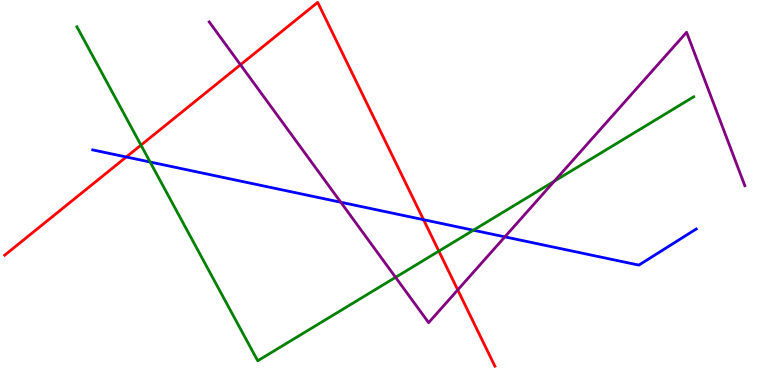[{'lines': ['blue', 'red'], 'intersections': [{'x': 1.63, 'y': 5.92}, {'x': 5.47, 'y': 4.29}]}, {'lines': ['green', 'red'], 'intersections': [{'x': 1.82, 'y': 6.23}, {'x': 5.66, 'y': 3.48}]}, {'lines': ['purple', 'red'], 'intersections': [{'x': 3.1, 'y': 8.32}, {'x': 5.91, 'y': 2.47}]}, {'lines': ['blue', 'green'], 'intersections': [{'x': 1.94, 'y': 5.79}, {'x': 6.11, 'y': 4.02}]}, {'lines': ['blue', 'purple'], 'intersections': [{'x': 4.4, 'y': 4.75}, {'x': 6.51, 'y': 3.85}]}, {'lines': ['green', 'purple'], 'intersections': [{'x': 5.1, 'y': 2.8}, {'x': 7.15, 'y': 5.29}]}]